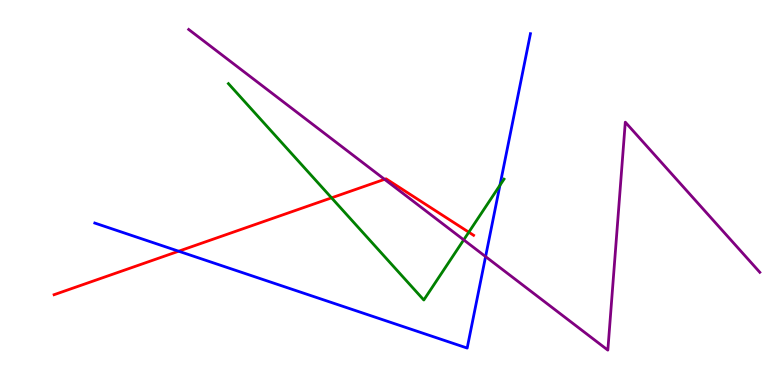[{'lines': ['blue', 'red'], 'intersections': [{'x': 2.31, 'y': 3.47}]}, {'lines': ['green', 'red'], 'intersections': [{'x': 4.28, 'y': 4.86}, {'x': 6.05, 'y': 3.97}]}, {'lines': ['purple', 'red'], 'intersections': [{'x': 4.96, 'y': 5.34}]}, {'lines': ['blue', 'green'], 'intersections': [{'x': 6.45, 'y': 5.19}]}, {'lines': ['blue', 'purple'], 'intersections': [{'x': 6.27, 'y': 3.34}]}, {'lines': ['green', 'purple'], 'intersections': [{'x': 5.98, 'y': 3.77}]}]